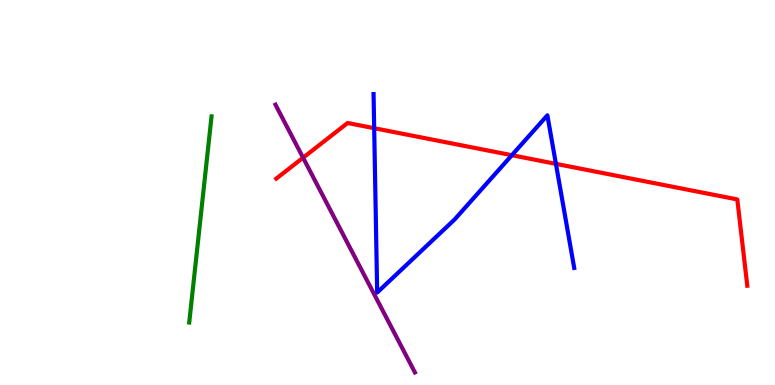[{'lines': ['blue', 'red'], 'intersections': [{'x': 4.83, 'y': 6.67}, {'x': 6.6, 'y': 5.97}, {'x': 7.17, 'y': 5.74}]}, {'lines': ['green', 'red'], 'intersections': []}, {'lines': ['purple', 'red'], 'intersections': [{'x': 3.91, 'y': 5.9}]}, {'lines': ['blue', 'green'], 'intersections': []}, {'lines': ['blue', 'purple'], 'intersections': []}, {'lines': ['green', 'purple'], 'intersections': []}]